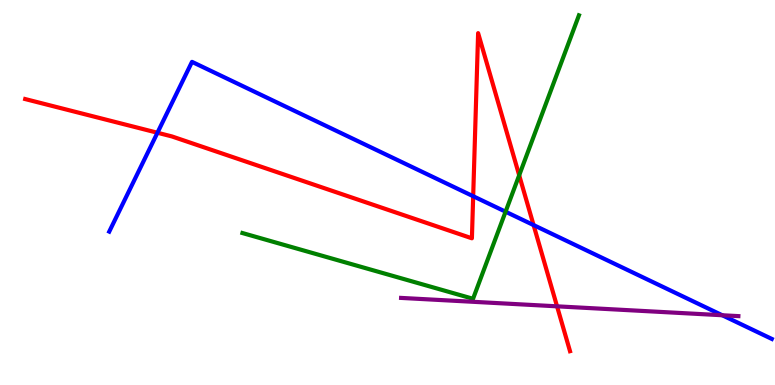[{'lines': ['blue', 'red'], 'intersections': [{'x': 2.03, 'y': 6.55}, {'x': 6.11, 'y': 4.9}, {'x': 6.88, 'y': 4.15}]}, {'lines': ['green', 'red'], 'intersections': [{'x': 6.7, 'y': 5.45}]}, {'lines': ['purple', 'red'], 'intersections': [{'x': 7.19, 'y': 2.04}]}, {'lines': ['blue', 'green'], 'intersections': [{'x': 6.52, 'y': 4.5}]}, {'lines': ['blue', 'purple'], 'intersections': [{'x': 9.32, 'y': 1.81}]}, {'lines': ['green', 'purple'], 'intersections': []}]